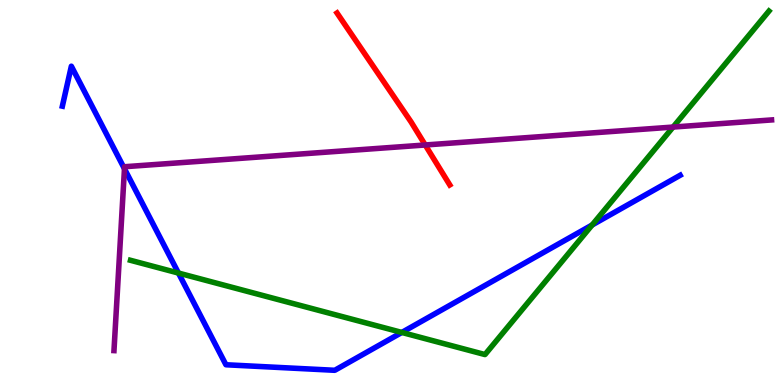[{'lines': ['blue', 'red'], 'intersections': []}, {'lines': ['green', 'red'], 'intersections': []}, {'lines': ['purple', 'red'], 'intersections': [{'x': 5.49, 'y': 6.23}]}, {'lines': ['blue', 'green'], 'intersections': [{'x': 2.3, 'y': 2.91}, {'x': 5.18, 'y': 1.37}, {'x': 7.64, 'y': 4.16}]}, {'lines': ['blue', 'purple'], 'intersections': [{'x': 1.61, 'y': 5.62}]}, {'lines': ['green', 'purple'], 'intersections': [{'x': 8.68, 'y': 6.7}]}]